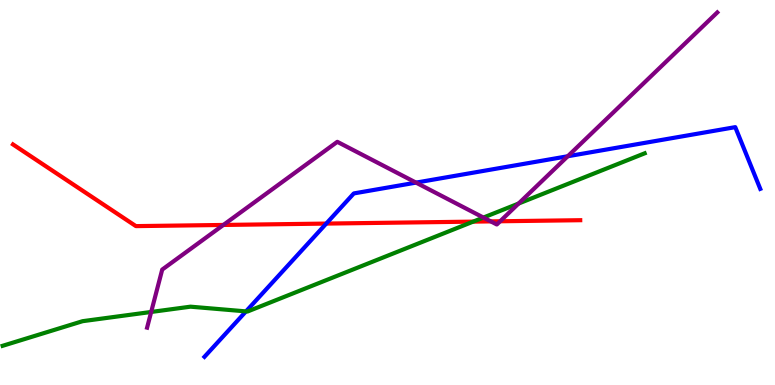[{'lines': ['blue', 'red'], 'intersections': [{'x': 4.21, 'y': 4.19}]}, {'lines': ['green', 'red'], 'intersections': [{'x': 6.11, 'y': 4.24}]}, {'lines': ['purple', 'red'], 'intersections': [{'x': 2.88, 'y': 4.16}, {'x': 6.33, 'y': 4.25}, {'x': 6.45, 'y': 4.25}]}, {'lines': ['blue', 'green'], 'intersections': [{'x': 3.17, 'y': 1.91}]}, {'lines': ['blue', 'purple'], 'intersections': [{'x': 5.37, 'y': 5.26}, {'x': 7.33, 'y': 5.94}]}, {'lines': ['green', 'purple'], 'intersections': [{'x': 1.95, 'y': 1.9}, {'x': 6.24, 'y': 4.35}, {'x': 6.69, 'y': 4.71}]}]